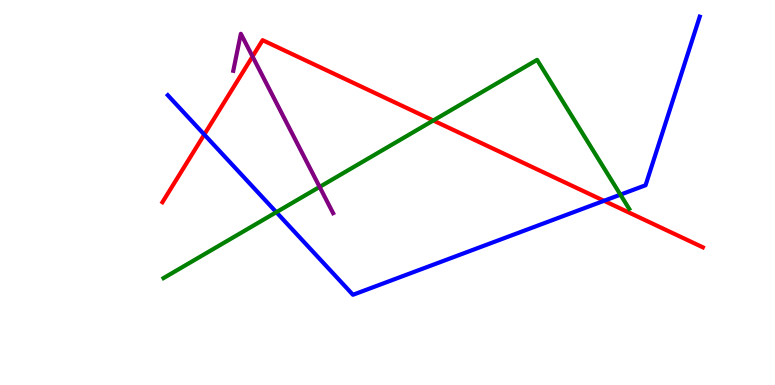[{'lines': ['blue', 'red'], 'intersections': [{'x': 2.64, 'y': 6.51}, {'x': 7.79, 'y': 4.78}]}, {'lines': ['green', 'red'], 'intersections': [{'x': 5.59, 'y': 6.87}]}, {'lines': ['purple', 'red'], 'intersections': [{'x': 3.26, 'y': 8.53}]}, {'lines': ['blue', 'green'], 'intersections': [{'x': 3.57, 'y': 4.49}, {'x': 8.01, 'y': 4.94}]}, {'lines': ['blue', 'purple'], 'intersections': []}, {'lines': ['green', 'purple'], 'intersections': [{'x': 4.12, 'y': 5.15}]}]